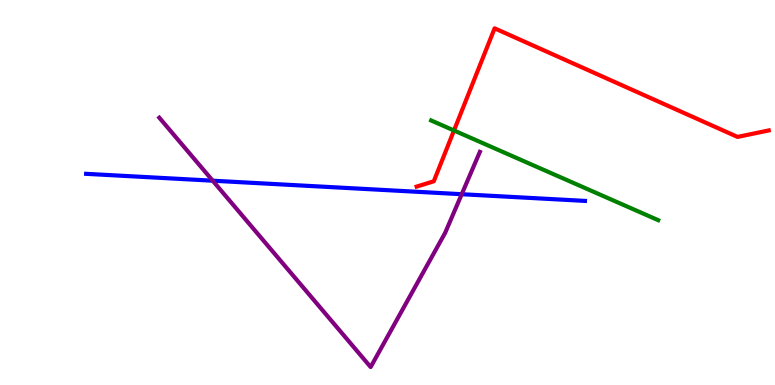[{'lines': ['blue', 'red'], 'intersections': []}, {'lines': ['green', 'red'], 'intersections': [{'x': 5.86, 'y': 6.61}]}, {'lines': ['purple', 'red'], 'intersections': []}, {'lines': ['blue', 'green'], 'intersections': []}, {'lines': ['blue', 'purple'], 'intersections': [{'x': 2.74, 'y': 5.31}, {'x': 5.96, 'y': 4.96}]}, {'lines': ['green', 'purple'], 'intersections': []}]